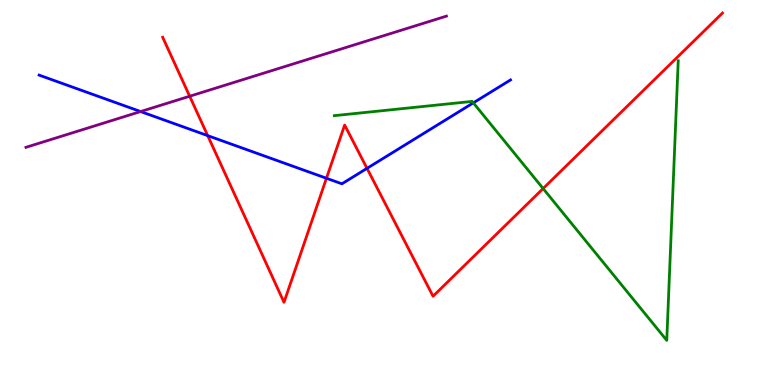[{'lines': ['blue', 'red'], 'intersections': [{'x': 2.68, 'y': 6.48}, {'x': 4.21, 'y': 5.37}, {'x': 4.74, 'y': 5.63}]}, {'lines': ['green', 'red'], 'intersections': [{'x': 7.01, 'y': 5.1}]}, {'lines': ['purple', 'red'], 'intersections': [{'x': 2.45, 'y': 7.5}]}, {'lines': ['blue', 'green'], 'intersections': [{'x': 6.11, 'y': 7.33}]}, {'lines': ['blue', 'purple'], 'intersections': [{'x': 1.81, 'y': 7.1}]}, {'lines': ['green', 'purple'], 'intersections': []}]